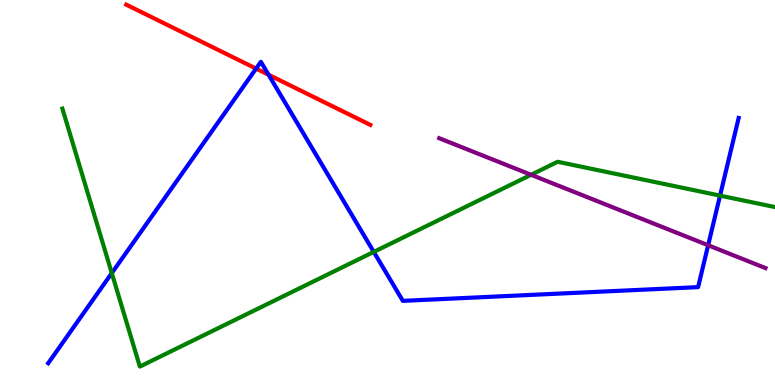[{'lines': ['blue', 'red'], 'intersections': [{'x': 3.3, 'y': 8.22}, {'x': 3.47, 'y': 8.06}]}, {'lines': ['green', 'red'], 'intersections': []}, {'lines': ['purple', 'red'], 'intersections': []}, {'lines': ['blue', 'green'], 'intersections': [{'x': 1.44, 'y': 2.91}, {'x': 4.82, 'y': 3.46}, {'x': 9.29, 'y': 4.92}]}, {'lines': ['blue', 'purple'], 'intersections': [{'x': 9.14, 'y': 3.63}]}, {'lines': ['green', 'purple'], 'intersections': [{'x': 6.85, 'y': 5.46}]}]